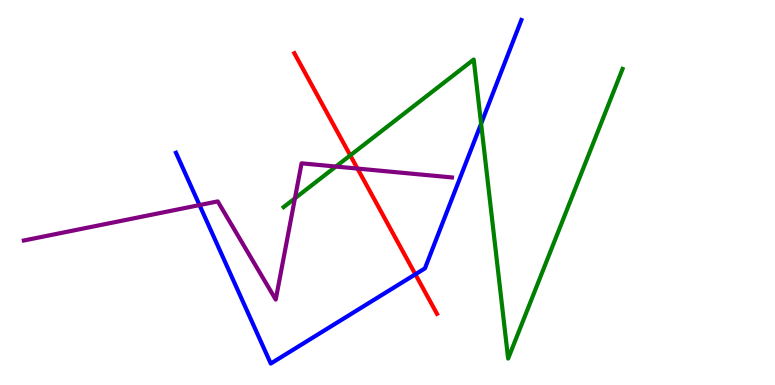[{'lines': ['blue', 'red'], 'intersections': [{'x': 5.36, 'y': 2.88}]}, {'lines': ['green', 'red'], 'intersections': [{'x': 4.52, 'y': 5.96}]}, {'lines': ['purple', 'red'], 'intersections': [{'x': 4.61, 'y': 5.62}]}, {'lines': ['blue', 'green'], 'intersections': [{'x': 6.21, 'y': 6.79}]}, {'lines': ['blue', 'purple'], 'intersections': [{'x': 2.57, 'y': 4.67}]}, {'lines': ['green', 'purple'], 'intersections': [{'x': 3.81, 'y': 4.85}, {'x': 4.33, 'y': 5.67}]}]